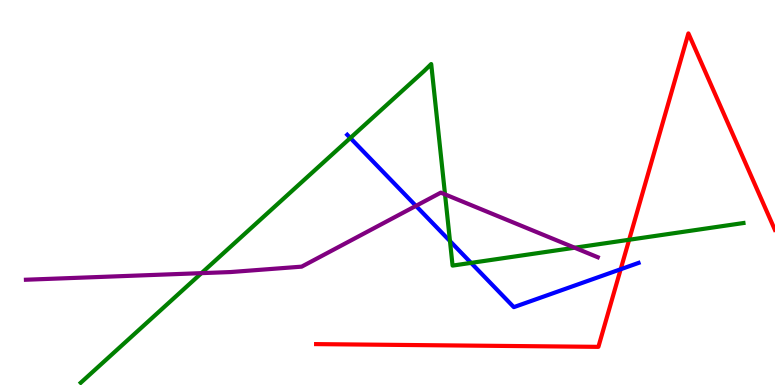[{'lines': ['blue', 'red'], 'intersections': [{'x': 8.01, 'y': 3.01}]}, {'lines': ['green', 'red'], 'intersections': [{'x': 8.12, 'y': 3.77}]}, {'lines': ['purple', 'red'], 'intersections': []}, {'lines': ['blue', 'green'], 'intersections': [{'x': 4.52, 'y': 6.42}, {'x': 5.81, 'y': 3.74}, {'x': 6.08, 'y': 3.17}]}, {'lines': ['blue', 'purple'], 'intersections': [{'x': 5.37, 'y': 4.65}]}, {'lines': ['green', 'purple'], 'intersections': [{'x': 2.6, 'y': 2.91}, {'x': 5.74, 'y': 4.95}, {'x': 7.42, 'y': 3.57}]}]